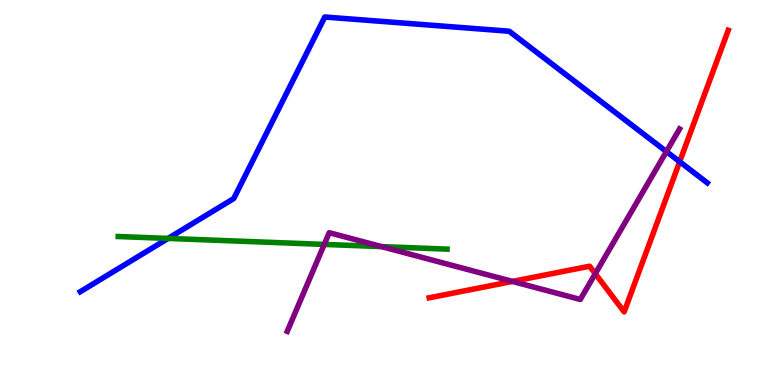[{'lines': ['blue', 'red'], 'intersections': [{'x': 8.77, 'y': 5.8}]}, {'lines': ['green', 'red'], 'intersections': []}, {'lines': ['purple', 'red'], 'intersections': [{'x': 6.61, 'y': 2.69}, {'x': 7.68, 'y': 2.89}]}, {'lines': ['blue', 'green'], 'intersections': [{'x': 2.17, 'y': 3.81}]}, {'lines': ['blue', 'purple'], 'intersections': [{'x': 8.6, 'y': 6.06}]}, {'lines': ['green', 'purple'], 'intersections': [{'x': 4.18, 'y': 3.65}, {'x': 4.92, 'y': 3.59}]}]